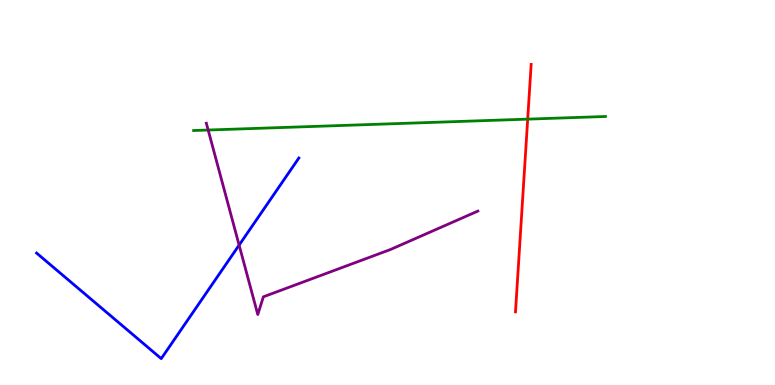[{'lines': ['blue', 'red'], 'intersections': []}, {'lines': ['green', 'red'], 'intersections': [{'x': 6.81, 'y': 6.91}]}, {'lines': ['purple', 'red'], 'intersections': []}, {'lines': ['blue', 'green'], 'intersections': []}, {'lines': ['blue', 'purple'], 'intersections': [{'x': 3.09, 'y': 3.63}]}, {'lines': ['green', 'purple'], 'intersections': [{'x': 2.69, 'y': 6.62}]}]